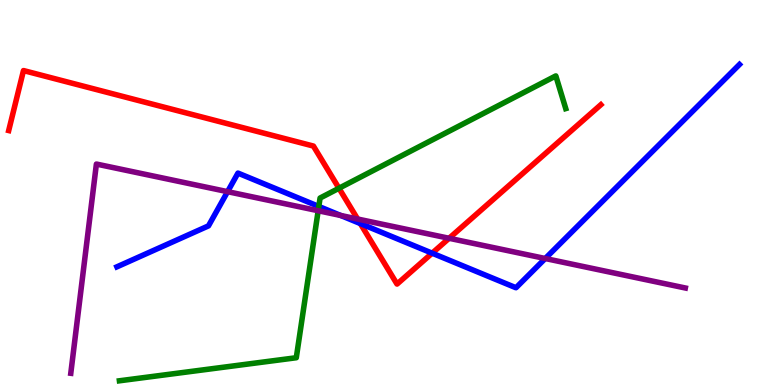[{'lines': ['blue', 'red'], 'intersections': [{'x': 4.65, 'y': 4.19}, {'x': 5.58, 'y': 3.42}]}, {'lines': ['green', 'red'], 'intersections': [{'x': 4.37, 'y': 5.11}]}, {'lines': ['purple', 'red'], 'intersections': [{'x': 4.61, 'y': 4.31}, {'x': 5.79, 'y': 3.81}]}, {'lines': ['blue', 'green'], 'intersections': [{'x': 4.11, 'y': 4.64}]}, {'lines': ['blue', 'purple'], 'intersections': [{'x': 2.94, 'y': 5.02}, {'x': 4.4, 'y': 4.4}, {'x': 7.04, 'y': 3.29}]}, {'lines': ['green', 'purple'], 'intersections': [{'x': 4.11, 'y': 4.53}]}]